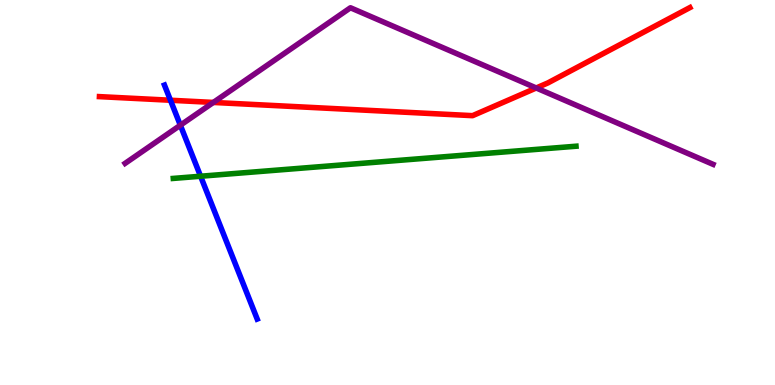[{'lines': ['blue', 'red'], 'intersections': [{'x': 2.2, 'y': 7.4}]}, {'lines': ['green', 'red'], 'intersections': []}, {'lines': ['purple', 'red'], 'intersections': [{'x': 2.75, 'y': 7.34}, {'x': 6.92, 'y': 7.71}]}, {'lines': ['blue', 'green'], 'intersections': [{'x': 2.59, 'y': 5.42}]}, {'lines': ['blue', 'purple'], 'intersections': [{'x': 2.33, 'y': 6.75}]}, {'lines': ['green', 'purple'], 'intersections': []}]